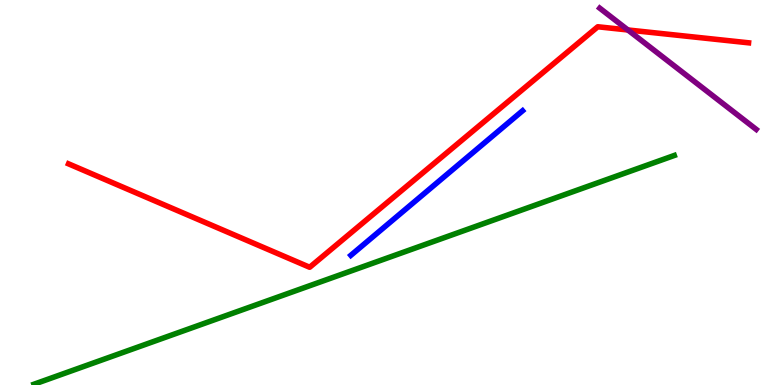[{'lines': ['blue', 'red'], 'intersections': []}, {'lines': ['green', 'red'], 'intersections': []}, {'lines': ['purple', 'red'], 'intersections': [{'x': 8.1, 'y': 9.22}]}, {'lines': ['blue', 'green'], 'intersections': []}, {'lines': ['blue', 'purple'], 'intersections': []}, {'lines': ['green', 'purple'], 'intersections': []}]